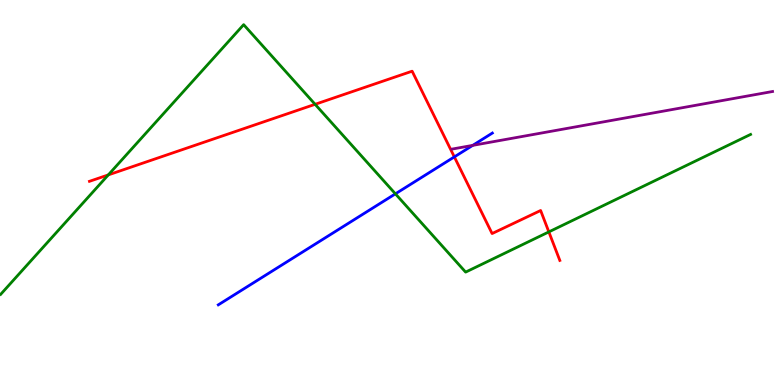[{'lines': ['blue', 'red'], 'intersections': [{'x': 5.86, 'y': 5.92}]}, {'lines': ['green', 'red'], 'intersections': [{'x': 1.4, 'y': 5.46}, {'x': 4.07, 'y': 7.29}, {'x': 7.08, 'y': 3.98}]}, {'lines': ['purple', 'red'], 'intersections': []}, {'lines': ['blue', 'green'], 'intersections': [{'x': 5.1, 'y': 4.97}]}, {'lines': ['blue', 'purple'], 'intersections': [{'x': 6.1, 'y': 6.22}]}, {'lines': ['green', 'purple'], 'intersections': []}]